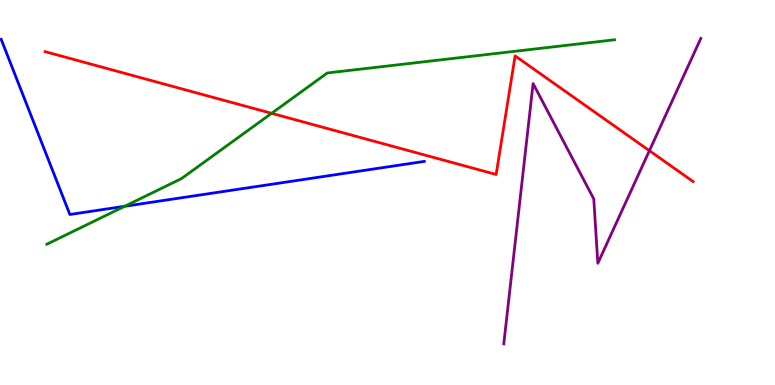[{'lines': ['blue', 'red'], 'intersections': []}, {'lines': ['green', 'red'], 'intersections': [{'x': 3.5, 'y': 7.06}]}, {'lines': ['purple', 'red'], 'intersections': [{'x': 8.38, 'y': 6.09}]}, {'lines': ['blue', 'green'], 'intersections': [{'x': 1.61, 'y': 4.64}]}, {'lines': ['blue', 'purple'], 'intersections': []}, {'lines': ['green', 'purple'], 'intersections': []}]